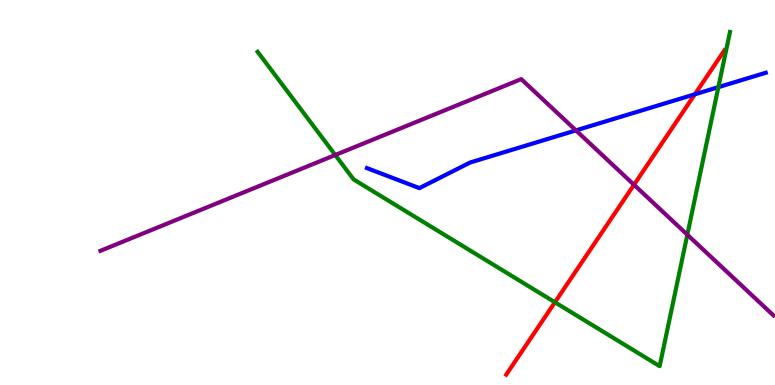[{'lines': ['blue', 'red'], 'intersections': [{'x': 8.97, 'y': 7.55}]}, {'lines': ['green', 'red'], 'intersections': [{'x': 7.16, 'y': 2.15}]}, {'lines': ['purple', 'red'], 'intersections': [{'x': 8.18, 'y': 5.2}]}, {'lines': ['blue', 'green'], 'intersections': [{'x': 9.27, 'y': 7.74}]}, {'lines': ['blue', 'purple'], 'intersections': [{'x': 7.43, 'y': 6.61}]}, {'lines': ['green', 'purple'], 'intersections': [{'x': 4.33, 'y': 5.97}, {'x': 8.87, 'y': 3.9}]}]